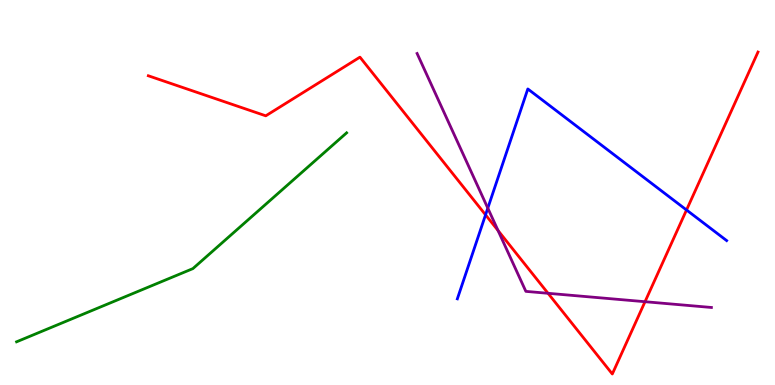[{'lines': ['blue', 'red'], 'intersections': [{'x': 6.27, 'y': 4.42}, {'x': 8.86, 'y': 4.55}]}, {'lines': ['green', 'red'], 'intersections': []}, {'lines': ['purple', 'red'], 'intersections': [{'x': 6.43, 'y': 4.01}, {'x': 7.07, 'y': 2.38}, {'x': 8.32, 'y': 2.16}]}, {'lines': ['blue', 'green'], 'intersections': []}, {'lines': ['blue', 'purple'], 'intersections': [{'x': 6.29, 'y': 4.59}]}, {'lines': ['green', 'purple'], 'intersections': []}]